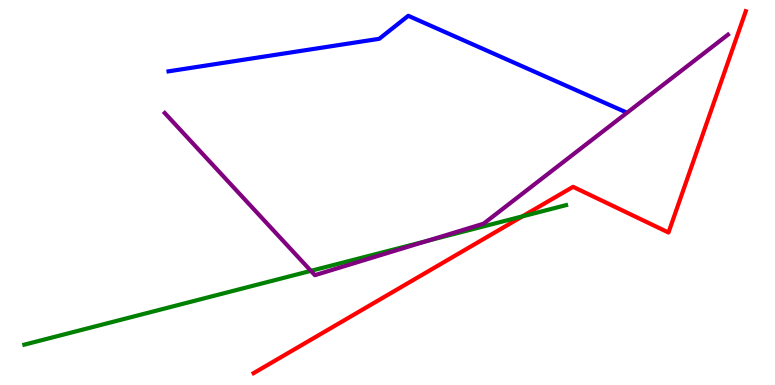[{'lines': ['blue', 'red'], 'intersections': []}, {'lines': ['green', 'red'], 'intersections': [{'x': 6.74, 'y': 4.38}]}, {'lines': ['purple', 'red'], 'intersections': []}, {'lines': ['blue', 'green'], 'intersections': []}, {'lines': ['blue', 'purple'], 'intersections': []}, {'lines': ['green', 'purple'], 'intersections': [{'x': 4.01, 'y': 2.96}, {'x': 5.51, 'y': 3.74}]}]